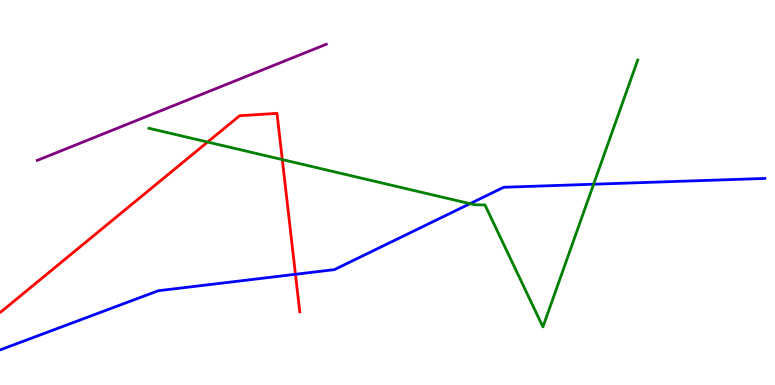[{'lines': ['blue', 'red'], 'intersections': [{'x': 3.81, 'y': 2.88}]}, {'lines': ['green', 'red'], 'intersections': [{'x': 2.68, 'y': 6.31}, {'x': 3.64, 'y': 5.85}]}, {'lines': ['purple', 'red'], 'intersections': []}, {'lines': ['blue', 'green'], 'intersections': [{'x': 6.06, 'y': 4.71}, {'x': 7.66, 'y': 5.21}]}, {'lines': ['blue', 'purple'], 'intersections': []}, {'lines': ['green', 'purple'], 'intersections': []}]